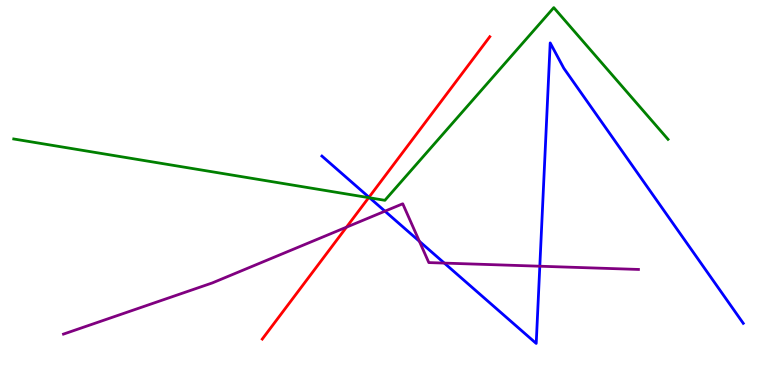[{'lines': ['blue', 'red'], 'intersections': [{'x': 4.76, 'y': 4.88}]}, {'lines': ['green', 'red'], 'intersections': [{'x': 4.76, 'y': 4.87}]}, {'lines': ['purple', 'red'], 'intersections': [{'x': 4.47, 'y': 4.1}]}, {'lines': ['blue', 'green'], 'intersections': [{'x': 4.77, 'y': 4.86}]}, {'lines': ['blue', 'purple'], 'intersections': [{'x': 4.97, 'y': 4.51}, {'x': 5.41, 'y': 3.73}, {'x': 5.73, 'y': 3.17}, {'x': 6.97, 'y': 3.09}]}, {'lines': ['green', 'purple'], 'intersections': []}]